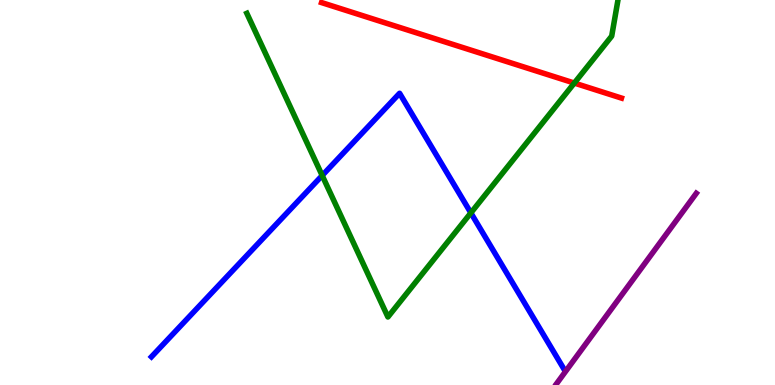[{'lines': ['blue', 'red'], 'intersections': []}, {'lines': ['green', 'red'], 'intersections': [{'x': 7.41, 'y': 7.84}]}, {'lines': ['purple', 'red'], 'intersections': []}, {'lines': ['blue', 'green'], 'intersections': [{'x': 4.16, 'y': 5.44}, {'x': 6.08, 'y': 4.47}]}, {'lines': ['blue', 'purple'], 'intersections': []}, {'lines': ['green', 'purple'], 'intersections': []}]